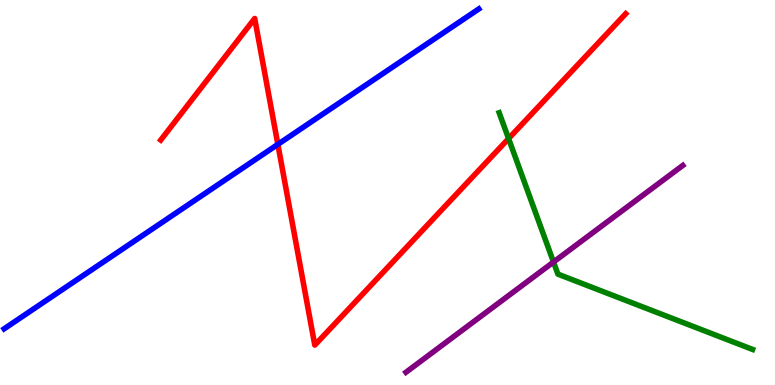[{'lines': ['blue', 'red'], 'intersections': [{'x': 3.59, 'y': 6.25}]}, {'lines': ['green', 'red'], 'intersections': [{'x': 6.56, 'y': 6.4}]}, {'lines': ['purple', 'red'], 'intersections': []}, {'lines': ['blue', 'green'], 'intersections': []}, {'lines': ['blue', 'purple'], 'intersections': []}, {'lines': ['green', 'purple'], 'intersections': [{'x': 7.14, 'y': 3.19}]}]